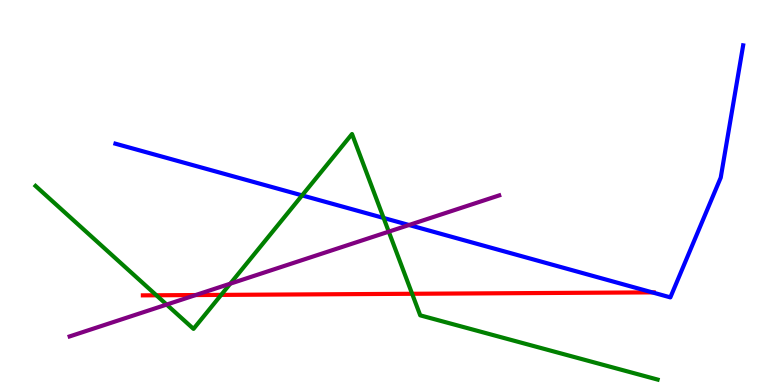[{'lines': ['blue', 'red'], 'intersections': [{'x': 8.42, 'y': 2.41}]}, {'lines': ['green', 'red'], 'intersections': [{'x': 2.02, 'y': 2.33}, {'x': 2.85, 'y': 2.34}, {'x': 5.32, 'y': 2.37}]}, {'lines': ['purple', 'red'], 'intersections': [{'x': 2.52, 'y': 2.34}]}, {'lines': ['blue', 'green'], 'intersections': [{'x': 3.9, 'y': 4.92}, {'x': 4.95, 'y': 4.34}]}, {'lines': ['blue', 'purple'], 'intersections': [{'x': 5.28, 'y': 4.16}]}, {'lines': ['green', 'purple'], 'intersections': [{'x': 2.15, 'y': 2.09}, {'x': 2.97, 'y': 2.63}, {'x': 5.02, 'y': 3.98}]}]